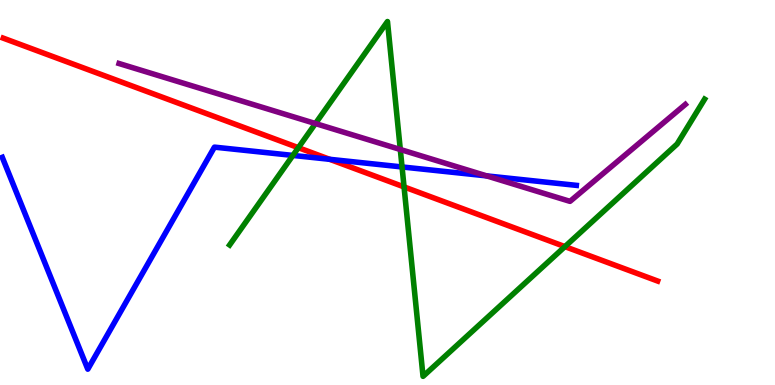[{'lines': ['blue', 'red'], 'intersections': [{'x': 4.25, 'y': 5.86}]}, {'lines': ['green', 'red'], 'intersections': [{'x': 3.85, 'y': 6.16}, {'x': 5.21, 'y': 5.15}, {'x': 7.29, 'y': 3.59}]}, {'lines': ['purple', 'red'], 'intersections': []}, {'lines': ['blue', 'green'], 'intersections': [{'x': 3.78, 'y': 5.96}, {'x': 5.19, 'y': 5.66}]}, {'lines': ['blue', 'purple'], 'intersections': [{'x': 6.28, 'y': 5.43}]}, {'lines': ['green', 'purple'], 'intersections': [{'x': 4.07, 'y': 6.79}, {'x': 5.17, 'y': 6.12}]}]